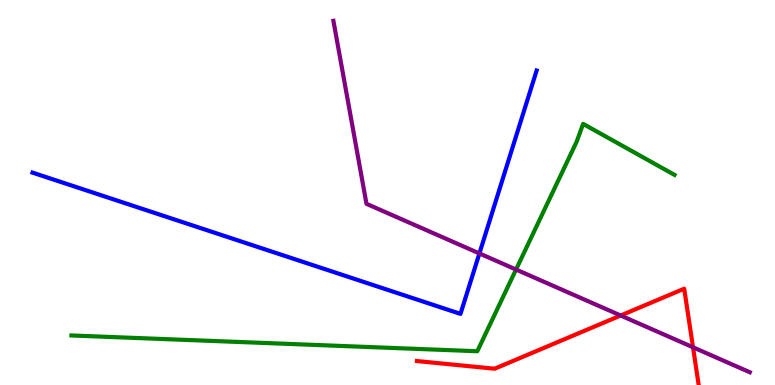[{'lines': ['blue', 'red'], 'intersections': []}, {'lines': ['green', 'red'], 'intersections': []}, {'lines': ['purple', 'red'], 'intersections': [{'x': 8.01, 'y': 1.8}, {'x': 8.94, 'y': 0.98}]}, {'lines': ['blue', 'green'], 'intersections': []}, {'lines': ['blue', 'purple'], 'intersections': [{'x': 6.19, 'y': 3.42}]}, {'lines': ['green', 'purple'], 'intersections': [{'x': 6.66, 'y': 3.0}]}]